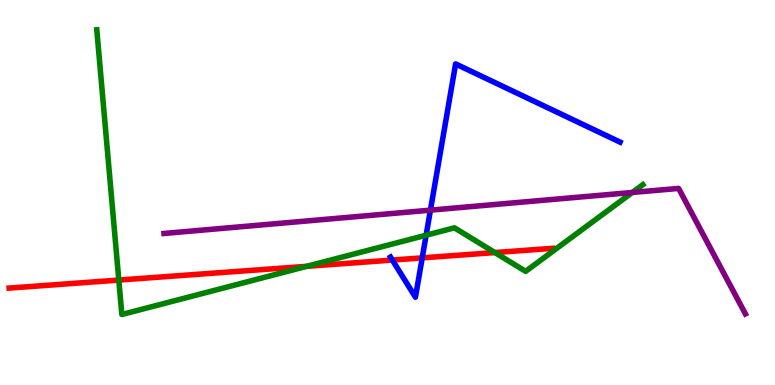[{'lines': ['blue', 'red'], 'intersections': [{'x': 5.06, 'y': 3.25}, {'x': 5.45, 'y': 3.3}]}, {'lines': ['green', 'red'], 'intersections': [{'x': 1.53, 'y': 2.73}, {'x': 3.96, 'y': 3.08}, {'x': 6.39, 'y': 3.44}]}, {'lines': ['purple', 'red'], 'intersections': []}, {'lines': ['blue', 'green'], 'intersections': [{'x': 5.5, 'y': 3.89}]}, {'lines': ['blue', 'purple'], 'intersections': [{'x': 5.55, 'y': 4.54}]}, {'lines': ['green', 'purple'], 'intersections': [{'x': 8.16, 'y': 5.0}]}]